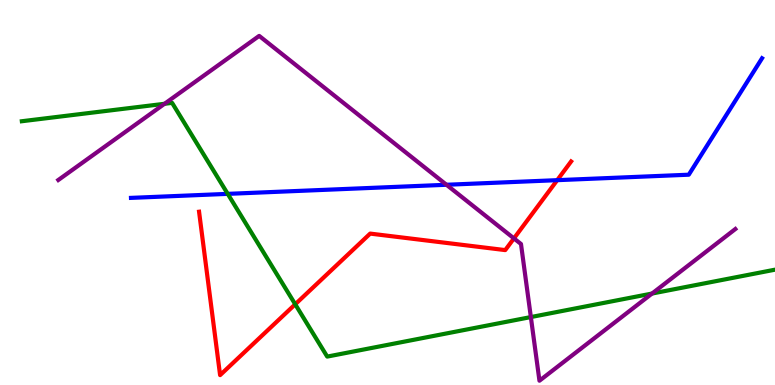[{'lines': ['blue', 'red'], 'intersections': [{'x': 7.19, 'y': 5.32}]}, {'lines': ['green', 'red'], 'intersections': [{'x': 3.81, 'y': 2.1}]}, {'lines': ['purple', 'red'], 'intersections': [{'x': 6.63, 'y': 3.81}]}, {'lines': ['blue', 'green'], 'intersections': [{'x': 2.94, 'y': 4.96}]}, {'lines': ['blue', 'purple'], 'intersections': [{'x': 5.76, 'y': 5.2}]}, {'lines': ['green', 'purple'], 'intersections': [{'x': 2.12, 'y': 7.3}, {'x': 6.85, 'y': 1.76}, {'x': 8.41, 'y': 2.38}]}]